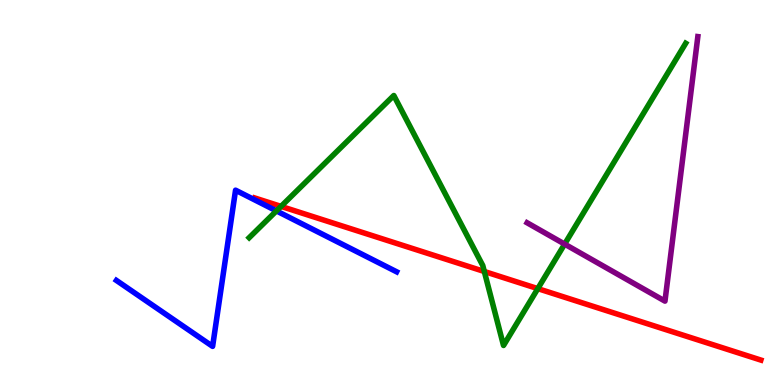[{'lines': ['blue', 'red'], 'intersections': []}, {'lines': ['green', 'red'], 'intersections': [{'x': 3.63, 'y': 4.64}, {'x': 6.25, 'y': 2.95}, {'x': 6.94, 'y': 2.5}]}, {'lines': ['purple', 'red'], 'intersections': []}, {'lines': ['blue', 'green'], 'intersections': [{'x': 3.57, 'y': 4.52}]}, {'lines': ['blue', 'purple'], 'intersections': []}, {'lines': ['green', 'purple'], 'intersections': [{'x': 7.29, 'y': 3.66}]}]